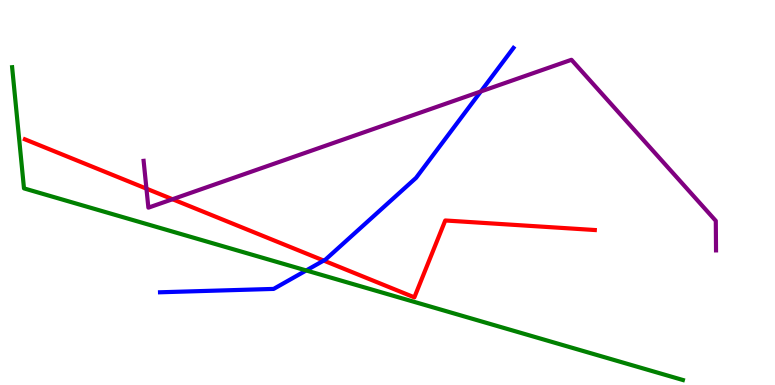[{'lines': ['blue', 'red'], 'intersections': [{'x': 4.18, 'y': 3.23}]}, {'lines': ['green', 'red'], 'intersections': []}, {'lines': ['purple', 'red'], 'intersections': [{'x': 1.89, 'y': 5.1}, {'x': 2.23, 'y': 4.83}]}, {'lines': ['blue', 'green'], 'intersections': [{'x': 3.95, 'y': 2.98}]}, {'lines': ['blue', 'purple'], 'intersections': [{'x': 6.2, 'y': 7.62}]}, {'lines': ['green', 'purple'], 'intersections': []}]